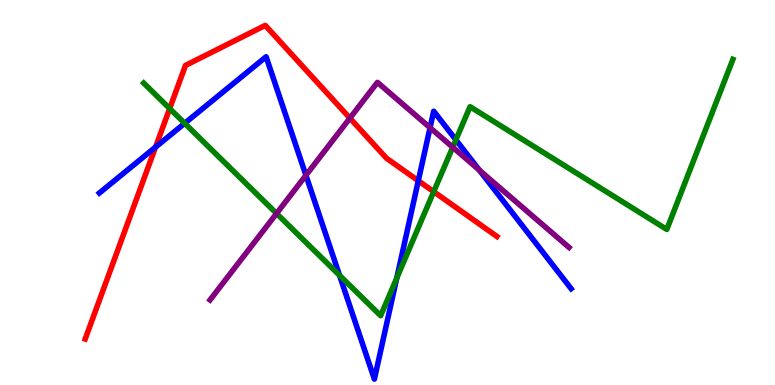[{'lines': ['blue', 'red'], 'intersections': [{'x': 2.01, 'y': 6.18}, {'x': 5.4, 'y': 5.3}]}, {'lines': ['green', 'red'], 'intersections': [{'x': 2.19, 'y': 7.18}, {'x': 5.6, 'y': 5.02}]}, {'lines': ['purple', 'red'], 'intersections': [{'x': 4.51, 'y': 6.93}]}, {'lines': ['blue', 'green'], 'intersections': [{'x': 2.38, 'y': 6.8}, {'x': 4.38, 'y': 2.85}, {'x': 5.12, 'y': 2.78}, {'x': 5.88, 'y': 6.37}]}, {'lines': ['blue', 'purple'], 'intersections': [{'x': 3.95, 'y': 5.45}, {'x': 5.55, 'y': 6.68}, {'x': 6.19, 'y': 5.58}]}, {'lines': ['green', 'purple'], 'intersections': [{'x': 3.57, 'y': 4.45}, {'x': 5.84, 'y': 6.18}]}]